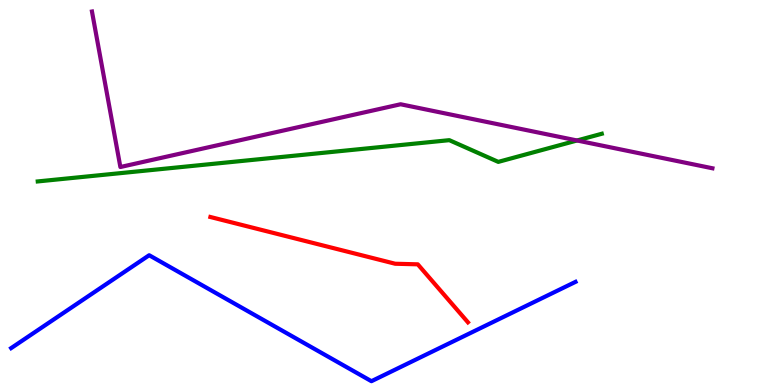[{'lines': ['blue', 'red'], 'intersections': []}, {'lines': ['green', 'red'], 'intersections': []}, {'lines': ['purple', 'red'], 'intersections': []}, {'lines': ['blue', 'green'], 'intersections': []}, {'lines': ['blue', 'purple'], 'intersections': []}, {'lines': ['green', 'purple'], 'intersections': [{'x': 7.45, 'y': 6.35}]}]